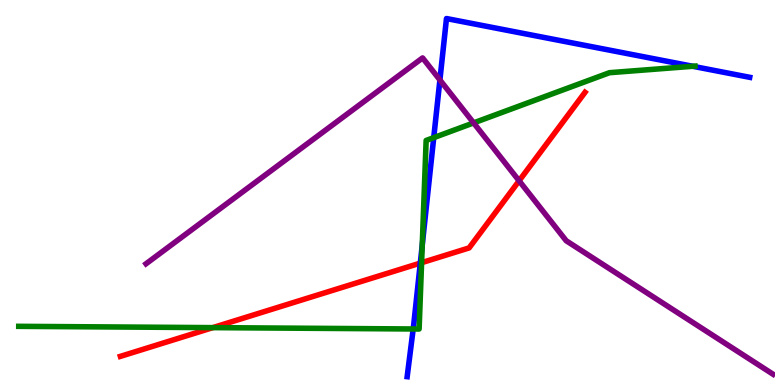[{'lines': ['blue', 'red'], 'intersections': [{'x': 5.42, 'y': 3.17}]}, {'lines': ['green', 'red'], 'intersections': [{'x': 2.75, 'y': 1.49}, {'x': 5.44, 'y': 3.18}]}, {'lines': ['purple', 'red'], 'intersections': [{'x': 6.7, 'y': 5.3}]}, {'lines': ['blue', 'green'], 'intersections': [{'x': 5.33, 'y': 1.46}, {'x': 5.45, 'y': 3.64}, {'x': 5.6, 'y': 6.42}, {'x': 8.94, 'y': 8.28}]}, {'lines': ['blue', 'purple'], 'intersections': [{'x': 5.68, 'y': 7.92}]}, {'lines': ['green', 'purple'], 'intersections': [{'x': 6.11, 'y': 6.81}]}]